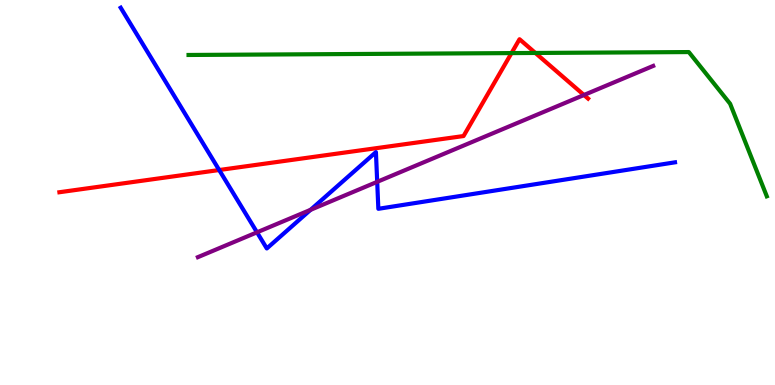[{'lines': ['blue', 'red'], 'intersections': [{'x': 2.83, 'y': 5.58}]}, {'lines': ['green', 'red'], 'intersections': [{'x': 6.6, 'y': 8.62}, {'x': 6.91, 'y': 8.62}]}, {'lines': ['purple', 'red'], 'intersections': [{'x': 7.53, 'y': 7.53}]}, {'lines': ['blue', 'green'], 'intersections': []}, {'lines': ['blue', 'purple'], 'intersections': [{'x': 3.32, 'y': 3.97}, {'x': 4.01, 'y': 4.55}, {'x': 4.87, 'y': 5.28}]}, {'lines': ['green', 'purple'], 'intersections': []}]